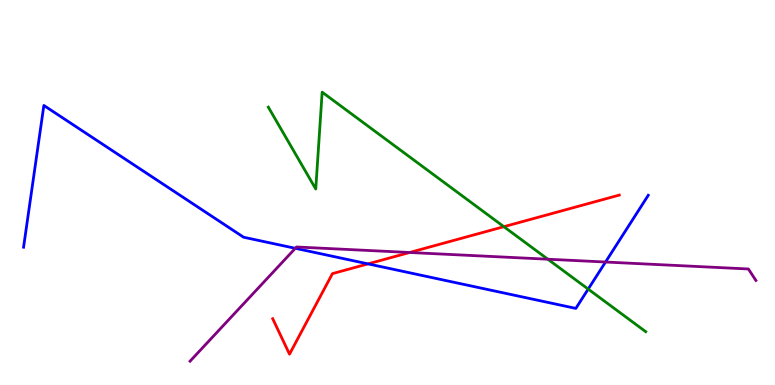[{'lines': ['blue', 'red'], 'intersections': [{'x': 4.75, 'y': 3.15}]}, {'lines': ['green', 'red'], 'intersections': [{'x': 6.5, 'y': 4.11}]}, {'lines': ['purple', 'red'], 'intersections': [{'x': 5.29, 'y': 3.44}]}, {'lines': ['blue', 'green'], 'intersections': [{'x': 7.59, 'y': 2.49}]}, {'lines': ['blue', 'purple'], 'intersections': [{'x': 3.81, 'y': 3.55}, {'x': 7.81, 'y': 3.19}]}, {'lines': ['green', 'purple'], 'intersections': [{'x': 7.07, 'y': 3.27}]}]